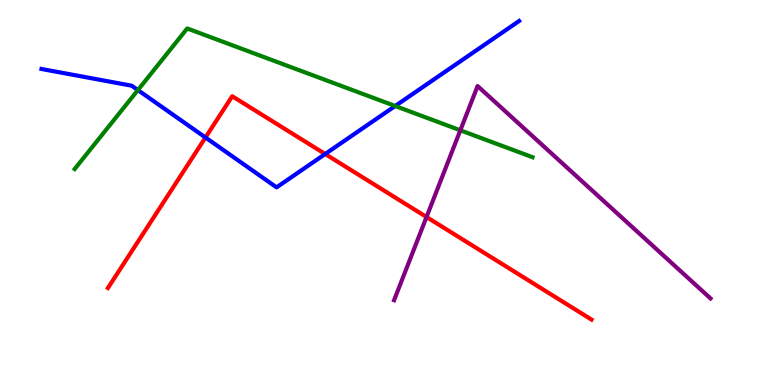[{'lines': ['blue', 'red'], 'intersections': [{'x': 2.65, 'y': 6.43}, {'x': 4.2, 'y': 6.0}]}, {'lines': ['green', 'red'], 'intersections': []}, {'lines': ['purple', 'red'], 'intersections': [{'x': 5.5, 'y': 4.36}]}, {'lines': ['blue', 'green'], 'intersections': [{'x': 1.78, 'y': 7.66}, {'x': 5.1, 'y': 7.25}]}, {'lines': ['blue', 'purple'], 'intersections': []}, {'lines': ['green', 'purple'], 'intersections': [{'x': 5.94, 'y': 6.62}]}]